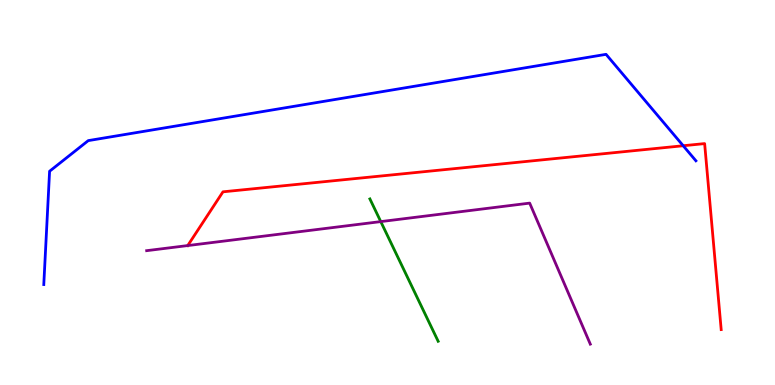[{'lines': ['blue', 'red'], 'intersections': [{'x': 8.82, 'y': 6.21}]}, {'lines': ['green', 'red'], 'intersections': []}, {'lines': ['purple', 'red'], 'intersections': [{'x': 2.42, 'y': 3.62}]}, {'lines': ['blue', 'green'], 'intersections': []}, {'lines': ['blue', 'purple'], 'intersections': []}, {'lines': ['green', 'purple'], 'intersections': [{'x': 4.91, 'y': 4.24}]}]